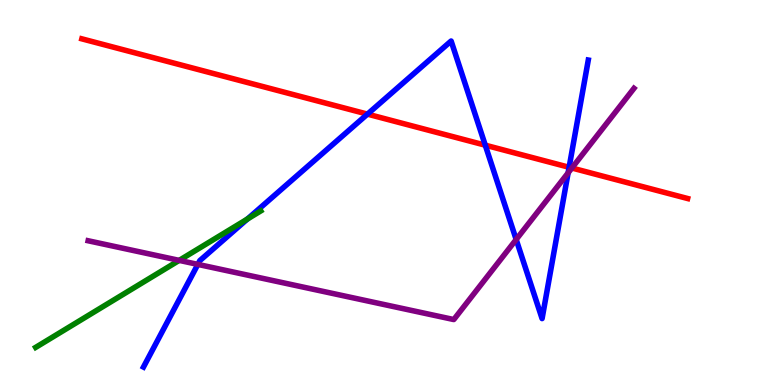[{'lines': ['blue', 'red'], 'intersections': [{'x': 4.74, 'y': 7.04}, {'x': 6.26, 'y': 6.23}, {'x': 7.34, 'y': 5.65}]}, {'lines': ['green', 'red'], 'intersections': []}, {'lines': ['purple', 'red'], 'intersections': [{'x': 7.38, 'y': 5.64}]}, {'lines': ['blue', 'green'], 'intersections': [{'x': 3.19, 'y': 4.31}]}, {'lines': ['blue', 'purple'], 'intersections': [{'x': 2.55, 'y': 3.13}, {'x': 6.66, 'y': 3.78}, {'x': 7.33, 'y': 5.51}]}, {'lines': ['green', 'purple'], 'intersections': [{'x': 2.31, 'y': 3.24}]}]